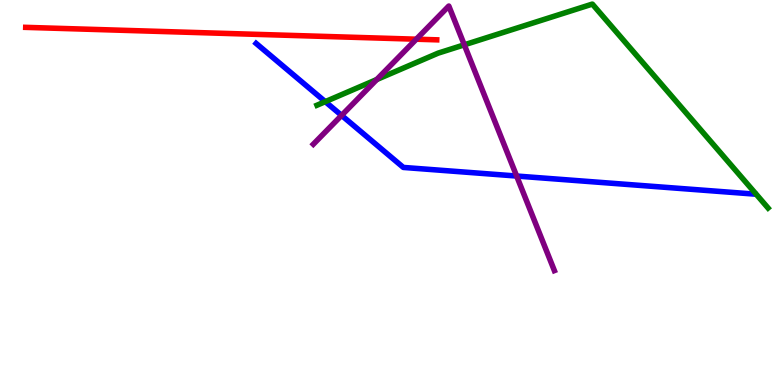[{'lines': ['blue', 'red'], 'intersections': []}, {'lines': ['green', 'red'], 'intersections': []}, {'lines': ['purple', 'red'], 'intersections': [{'x': 5.37, 'y': 8.98}]}, {'lines': ['blue', 'green'], 'intersections': [{'x': 4.2, 'y': 7.36}]}, {'lines': ['blue', 'purple'], 'intersections': [{'x': 4.41, 'y': 7.0}, {'x': 6.67, 'y': 5.43}]}, {'lines': ['green', 'purple'], 'intersections': [{'x': 4.86, 'y': 7.93}, {'x': 5.99, 'y': 8.84}]}]